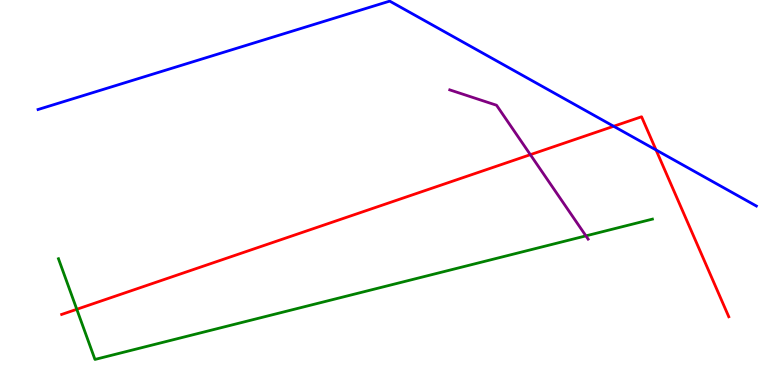[{'lines': ['blue', 'red'], 'intersections': [{'x': 7.92, 'y': 6.72}, {'x': 8.46, 'y': 6.11}]}, {'lines': ['green', 'red'], 'intersections': [{'x': 0.991, 'y': 1.97}]}, {'lines': ['purple', 'red'], 'intersections': [{'x': 6.84, 'y': 5.98}]}, {'lines': ['blue', 'green'], 'intersections': []}, {'lines': ['blue', 'purple'], 'intersections': []}, {'lines': ['green', 'purple'], 'intersections': [{'x': 7.56, 'y': 3.87}]}]